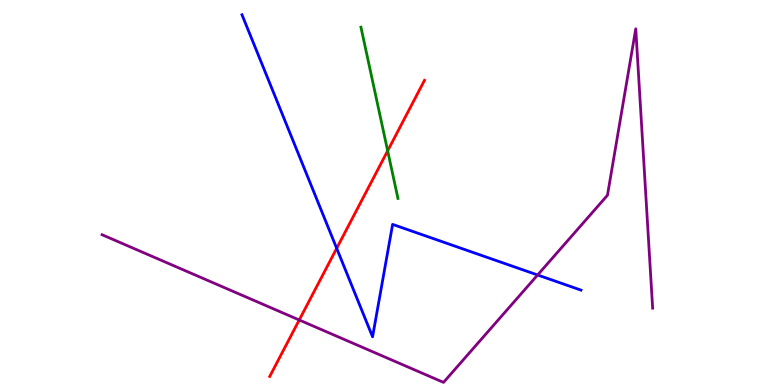[{'lines': ['blue', 'red'], 'intersections': [{'x': 4.34, 'y': 3.55}]}, {'lines': ['green', 'red'], 'intersections': [{'x': 5.0, 'y': 6.08}]}, {'lines': ['purple', 'red'], 'intersections': [{'x': 3.86, 'y': 1.69}]}, {'lines': ['blue', 'green'], 'intersections': []}, {'lines': ['blue', 'purple'], 'intersections': [{'x': 6.94, 'y': 2.86}]}, {'lines': ['green', 'purple'], 'intersections': []}]